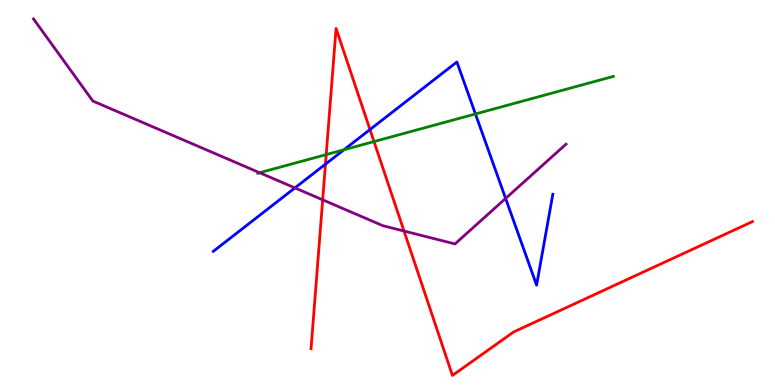[{'lines': ['blue', 'red'], 'intersections': [{'x': 4.2, 'y': 5.74}, {'x': 4.77, 'y': 6.64}]}, {'lines': ['green', 'red'], 'intersections': [{'x': 4.21, 'y': 5.98}, {'x': 4.83, 'y': 6.32}]}, {'lines': ['purple', 'red'], 'intersections': [{'x': 4.16, 'y': 4.81}, {'x': 5.21, 'y': 4.0}]}, {'lines': ['blue', 'green'], 'intersections': [{'x': 4.44, 'y': 6.11}, {'x': 6.13, 'y': 7.04}]}, {'lines': ['blue', 'purple'], 'intersections': [{'x': 3.81, 'y': 5.12}, {'x': 6.52, 'y': 4.85}]}, {'lines': ['green', 'purple'], 'intersections': [{'x': 3.35, 'y': 5.51}]}]